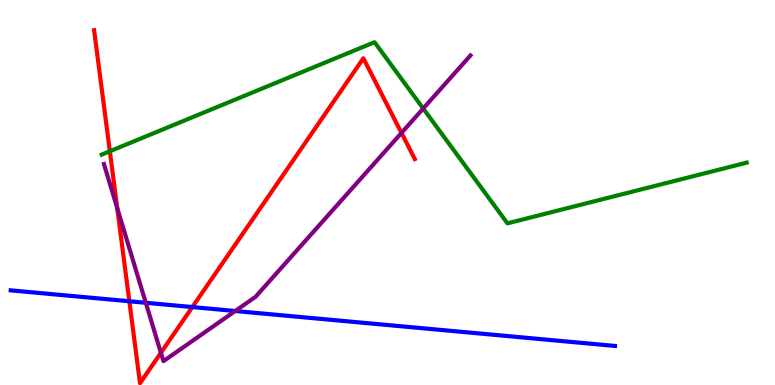[{'lines': ['blue', 'red'], 'intersections': [{'x': 1.67, 'y': 2.17}, {'x': 2.48, 'y': 2.02}]}, {'lines': ['green', 'red'], 'intersections': [{'x': 1.42, 'y': 6.07}]}, {'lines': ['purple', 'red'], 'intersections': [{'x': 1.51, 'y': 4.59}, {'x': 2.08, 'y': 0.836}, {'x': 5.18, 'y': 6.55}]}, {'lines': ['blue', 'green'], 'intersections': []}, {'lines': ['blue', 'purple'], 'intersections': [{'x': 1.88, 'y': 2.14}, {'x': 3.04, 'y': 1.92}]}, {'lines': ['green', 'purple'], 'intersections': [{'x': 5.46, 'y': 7.18}]}]